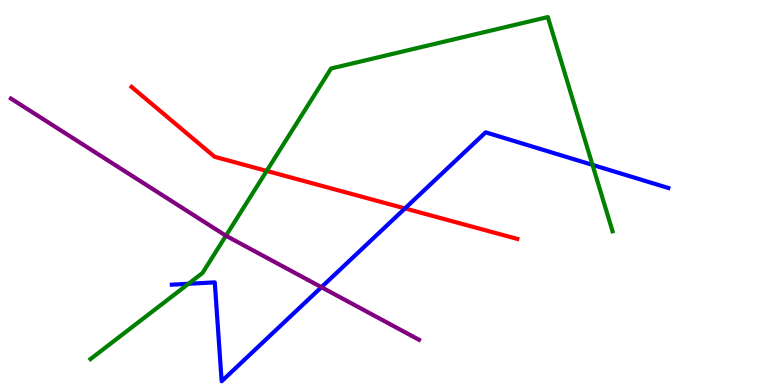[{'lines': ['blue', 'red'], 'intersections': [{'x': 5.23, 'y': 4.59}]}, {'lines': ['green', 'red'], 'intersections': [{'x': 3.44, 'y': 5.56}]}, {'lines': ['purple', 'red'], 'intersections': []}, {'lines': ['blue', 'green'], 'intersections': [{'x': 2.43, 'y': 2.63}, {'x': 7.65, 'y': 5.72}]}, {'lines': ['blue', 'purple'], 'intersections': [{'x': 4.15, 'y': 2.54}]}, {'lines': ['green', 'purple'], 'intersections': [{'x': 2.92, 'y': 3.88}]}]